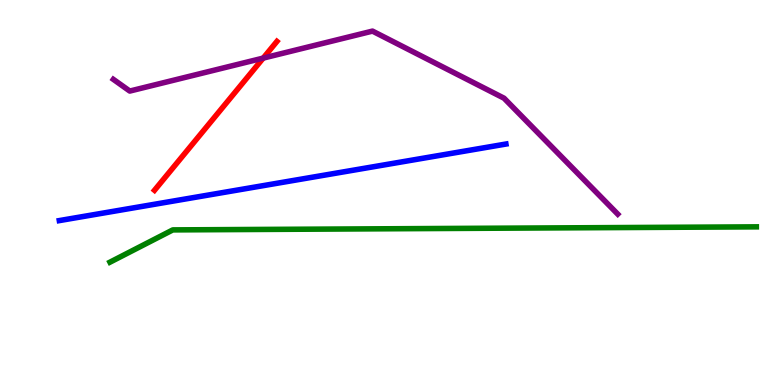[{'lines': ['blue', 'red'], 'intersections': []}, {'lines': ['green', 'red'], 'intersections': []}, {'lines': ['purple', 'red'], 'intersections': [{'x': 3.4, 'y': 8.49}]}, {'lines': ['blue', 'green'], 'intersections': []}, {'lines': ['blue', 'purple'], 'intersections': []}, {'lines': ['green', 'purple'], 'intersections': []}]